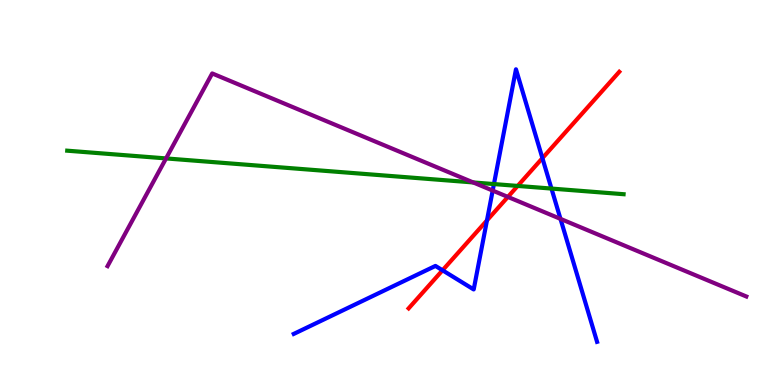[{'lines': ['blue', 'red'], 'intersections': [{'x': 5.71, 'y': 2.98}, {'x': 6.28, 'y': 4.27}, {'x': 7.0, 'y': 5.89}]}, {'lines': ['green', 'red'], 'intersections': [{'x': 6.68, 'y': 5.17}]}, {'lines': ['purple', 'red'], 'intersections': [{'x': 6.55, 'y': 4.89}]}, {'lines': ['blue', 'green'], 'intersections': [{'x': 6.37, 'y': 5.22}, {'x': 7.12, 'y': 5.1}]}, {'lines': ['blue', 'purple'], 'intersections': [{'x': 6.36, 'y': 5.05}, {'x': 7.23, 'y': 4.31}]}, {'lines': ['green', 'purple'], 'intersections': [{'x': 2.14, 'y': 5.89}, {'x': 6.11, 'y': 5.26}]}]